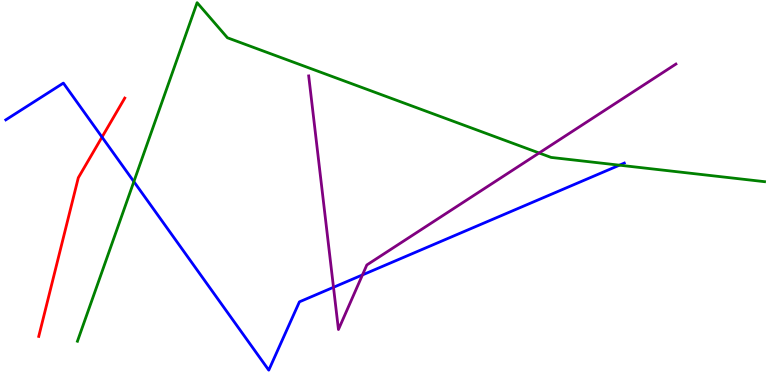[{'lines': ['blue', 'red'], 'intersections': [{'x': 1.32, 'y': 6.44}]}, {'lines': ['green', 'red'], 'intersections': []}, {'lines': ['purple', 'red'], 'intersections': []}, {'lines': ['blue', 'green'], 'intersections': [{'x': 1.73, 'y': 5.28}, {'x': 7.99, 'y': 5.71}]}, {'lines': ['blue', 'purple'], 'intersections': [{'x': 4.3, 'y': 2.54}, {'x': 4.68, 'y': 2.86}]}, {'lines': ['green', 'purple'], 'intersections': [{'x': 6.96, 'y': 6.03}]}]